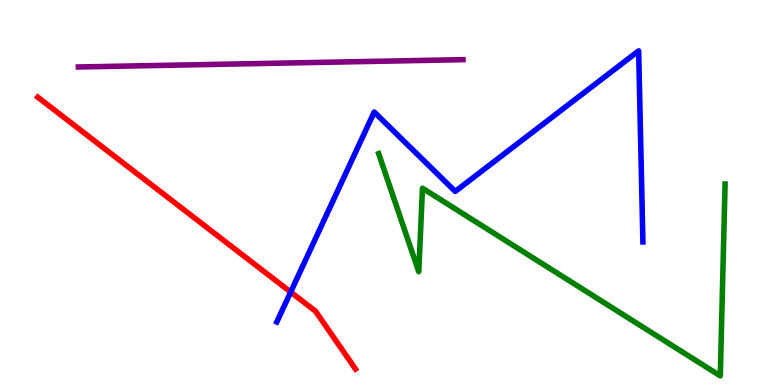[{'lines': ['blue', 'red'], 'intersections': [{'x': 3.75, 'y': 2.41}]}, {'lines': ['green', 'red'], 'intersections': []}, {'lines': ['purple', 'red'], 'intersections': []}, {'lines': ['blue', 'green'], 'intersections': []}, {'lines': ['blue', 'purple'], 'intersections': []}, {'lines': ['green', 'purple'], 'intersections': []}]